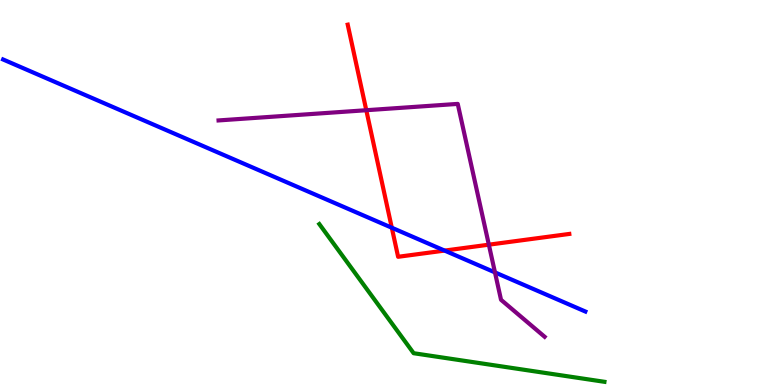[{'lines': ['blue', 'red'], 'intersections': [{'x': 5.06, 'y': 4.08}, {'x': 5.74, 'y': 3.49}]}, {'lines': ['green', 'red'], 'intersections': []}, {'lines': ['purple', 'red'], 'intersections': [{'x': 4.73, 'y': 7.14}, {'x': 6.31, 'y': 3.64}]}, {'lines': ['blue', 'green'], 'intersections': []}, {'lines': ['blue', 'purple'], 'intersections': [{'x': 6.39, 'y': 2.92}]}, {'lines': ['green', 'purple'], 'intersections': []}]